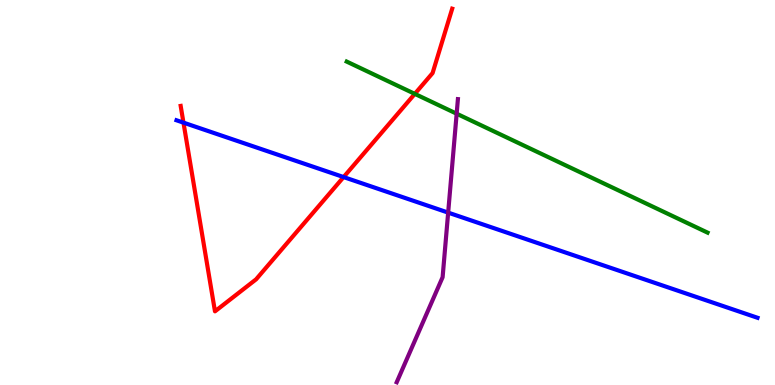[{'lines': ['blue', 'red'], 'intersections': [{'x': 2.37, 'y': 6.81}, {'x': 4.43, 'y': 5.4}]}, {'lines': ['green', 'red'], 'intersections': [{'x': 5.35, 'y': 7.56}]}, {'lines': ['purple', 'red'], 'intersections': []}, {'lines': ['blue', 'green'], 'intersections': []}, {'lines': ['blue', 'purple'], 'intersections': [{'x': 5.78, 'y': 4.48}]}, {'lines': ['green', 'purple'], 'intersections': [{'x': 5.89, 'y': 7.05}]}]